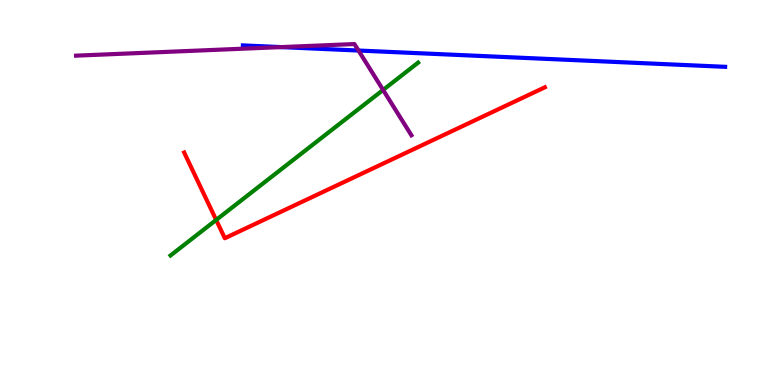[{'lines': ['blue', 'red'], 'intersections': []}, {'lines': ['green', 'red'], 'intersections': [{'x': 2.79, 'y': 4.29}]}, {'lines': ['purple', 'red'], 'intersections': []}, {'lines': ['blue', 'green'], 'intersections': []}, {'lines': ['blue', 'purple'], 'intersections': [{'x': 3.63, 'y': 8.78}, {'x': 4.63, 'y': 8.69}]}, {'lines': ['green', 'purple'], 'intersections': [{'x': 4.94, 'y': 7.66}]}]